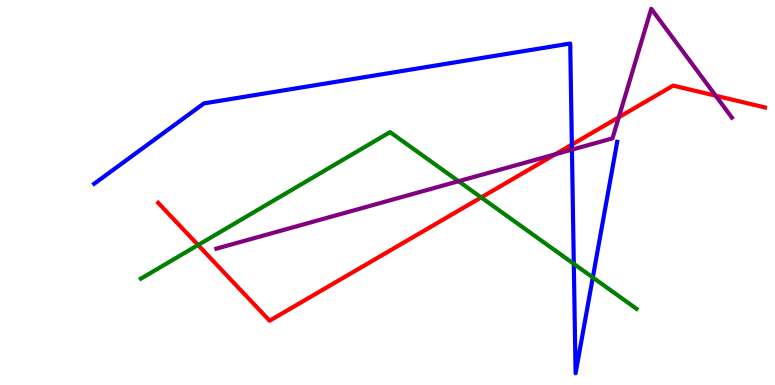[{'lines': ['blue', 'red'], 'intersections': [{'x': 7.38, 'y': 6.24}]}, {'lines': ['green', 'red'], 'intersections': [{'x': 2.56, 'y': 3.64}, {'x': 6.21, 'y': 4.87}]}, {'lines': ['purple', 'red'], 'intersections': [{'x': 7.16, 'y': 5.99}, {'x': 7.98, 'y': 6.95}, {'x': 9.23, 'y': 7.51}]}, {'lines': ['blue', 'green'], 'intersections': [{'x': 7.4, 'y': 3.15}, {'x': 7.65, 'y': 2.79}]}, {'lines': ['blue', 'purple'], 'intersections': [{'x': 7.38, 'y': 6.11}]}, {'lines': ['green', 'purple'], 'intersections': [{'x': 5.92, 'y': 5.29}]}]